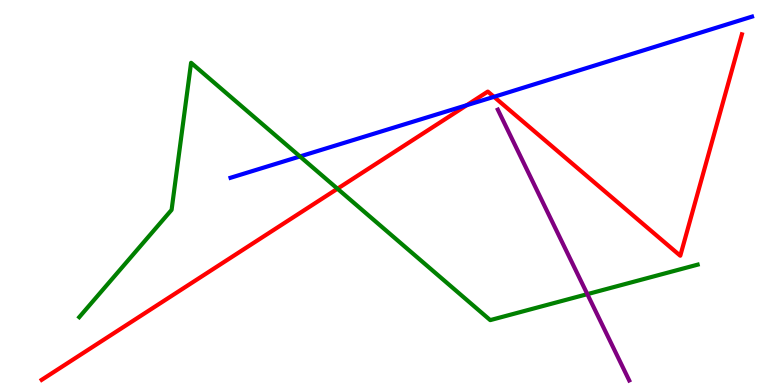[{'lines': ['blue', 'red'], 'intersections': [{'x': 6.02, 'y': 7.27}, {'x': 6.37, 'y': 7.49}]}, {'lines': ['green', 'red'], 'intersections': [{'x': 4.35, 'y': 5.1}]}, {'lines': ['purple', 'red'], 'intersections': []}, {'lines': ['blue', 'green'], 'intersections': [{'x': 3.87, 'y': 5.94}]}, {'lines': ['blue', 'purple'], 'intersections': []}, {'lines': ['green', 'purple'], 'intersections': [{'x': 7.58, 'y': 2.36}]}]